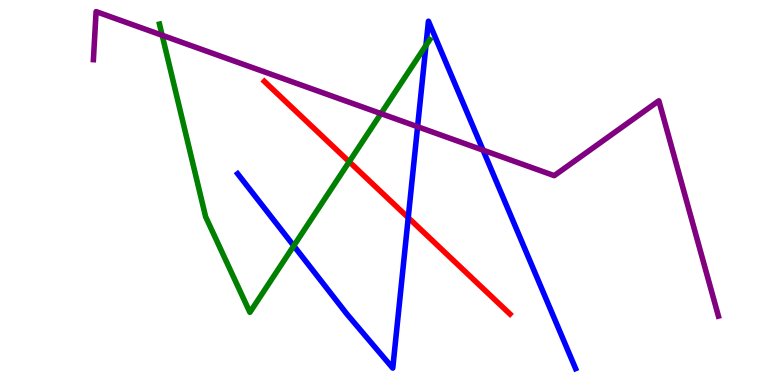[{'lines': ['blue', 'red'], 'intersections': [{'x': 5.27, 'y': 4.35}]}, {'lines': ['green', 'red'], 'intersections': [{'x': 4.51, 'y': 5.8}]}, {'lines': ['purple', 'red'], 'intersections': []}, {'lines': ['blue', 'green'], 'intersections': [{'x': 3.79, 'y': 3.62}, {'x': 5.5, 'y': 8.82}]}, {'lines': ['blue', 'purple'], 'intersections': [{'x': 5.39, 'y': 6.71}, {'x': 6.23, 'y': 6.1}]}, {'lines': ['green', 'purple'], 'intersections': [{'x': 2.09, 'y': 9.08}, {'x': 4.92, 'y': 7.05}]}]